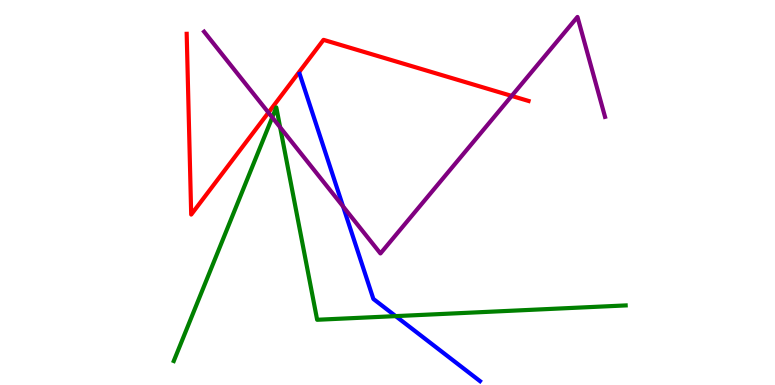[{'lines': ['blue', 'red'], 'intersections': []}, {'lines': ['green', 'red'], 'intersections': []}, {'lines': ['purple', 'red'], 'intersections': [{'x': 3.46, 'y': 7.08}, {'x': 6.6, 'y': 7.51}]}, {'lines': ['blue', 'green'], 'intersections': [{'x': 5.11, 'y': 1.79}]}, {'lines': ['blue', 'purple'], 'intersections': [{'x': 4.43, 'y': 4.64}]}, {'lines': ['green', 'purple'], 'intersections': [{'x': 3.51, 'y': 6.95}, {'x': 3.61, 'y': 6.69}]}]